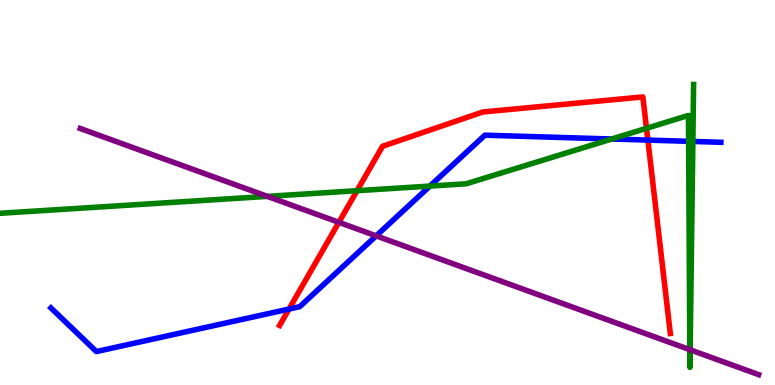[{'lines': ['blue', 'red'], 'intersections': [{'x': 3.73, 'y': 1.97}, {'x': 8.36, 'y': 6.36}]}, {'lines': ['green', 'red'], 'intersections': [{'x': 4.61, 'y': 5.05}, {'x': 8.34, 'y': 6.67}]}, {'lines': ['purple', 'red'], 'intersections': [{'x': 4.37, 'y': 4.23}]}, {'lines': ['blue', 'green'], 'intersections': [{'x': 5.55, 'y': 5.17}, {'x': 7.89, 'y': 6.39}, {'x': 8.89, 'y': 6.33}, {'x': 8.94, 'y': 6.33}]}, {'lines': ['blue', 'purple'], 'intersections': [{'x': 4.85, 'y': 3.87}]}, {'lines': ['green', 'purple'], 'intersections': [{'x': 3.45, 'y': 4.9}, {'x': 8.9, 'y': 0.918}, {'x': 8.91, 'y': 0.915}]}]